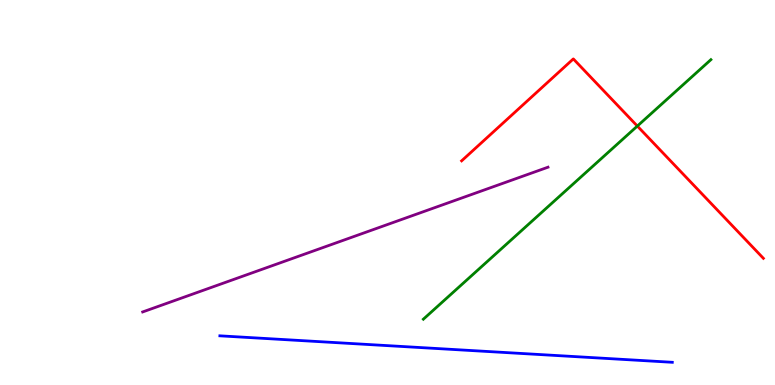[{'lines': ['blue', 'red'], 'intersections': []}, {'lines': ['green', 'red'], 'intersections': [{'x': 8.22, 'y': 6.73}]}, {'lines': ['purple', 'red'], 'intersections': []}, {'lines': ['blue', 'green'], 'intersections': []}, {'lines': ['blue', 'purple'], 'intersections': []}, {'lines': ['green', 'purple'], 'intersections': []}]